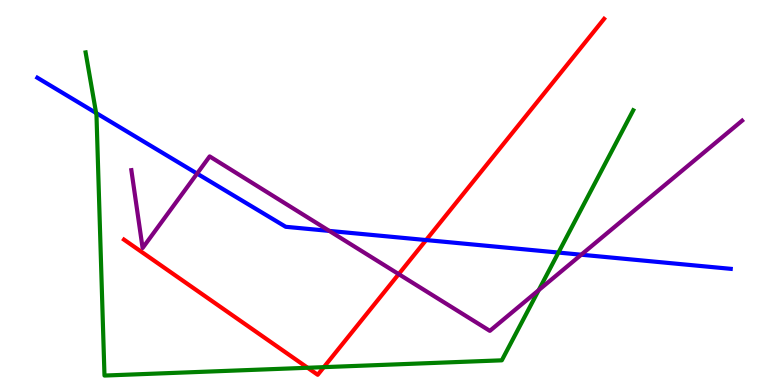[{'lines': ['blue', 'red'], 'intersections': [{'x': 5.5, 'y': 3.76}]}, {'lines': ['green', 'red'], 'intersections': [{'x': 3.97, 'y': 0.448}, {'x': 4.18, 'y': 0.464}]}, {'lines': ['purple', 'red'], 'intersections': [{'x': 5.14, 'y': 2.88}]}, {'lines': ['blue', 'green'], 'intersections': [{'x': 1.24, 'y': 7.07}, {'x': 7.21, 'y': 3.44}]}, {'lines': ['blue', 'purple'], 'intersections': [{'x': 2.54, 'y': 5.49}, {'x': 4.25, 'y': 4.0}, {'x': 7.5, 'y': 3.38}]}, {'lines': ['green', 'purple'], 'intersections': [{'x': 6.95, 'y': 2.46}]}]